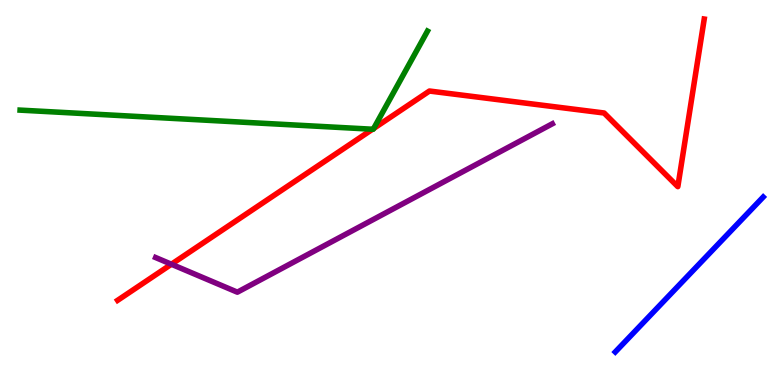[{'lines': ['blue', 'red'], 'intersections': []}, {'lines': ['green', 'red'], 'intersections': [{'x': 4.81, 'y': 6.64}, {'x': 4.82, 'y': 6.66}]}, {'lines': ['purple', 'red'], 'intersections': [{'x': 2.21, 'y': 3.14}]}, {'lines': ['blue', 'green'], 'intersections': []}, {'lines': ['blue', 'purple'], 'intersections': []}, {'lines': ['green', 'purple'], 'intersections': []}]